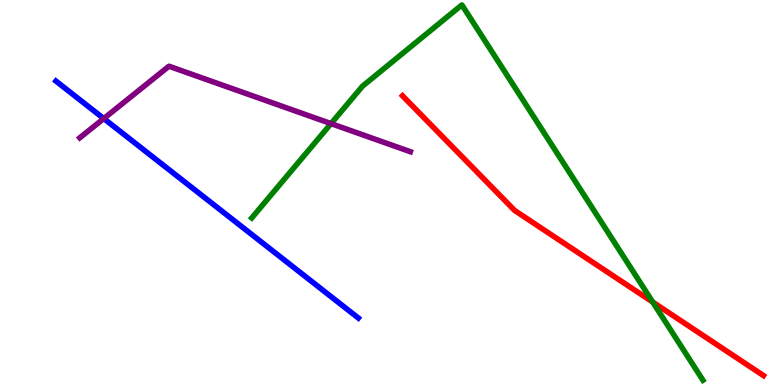[{'lines': ['blue', 'red'], 'intersections': []}, {'lines': ['green', 'red'], 'intersections': [{'x': 8.42, 'y': 2.15}]}, {'lines': ['purple', 'red'], 'intersections': []}, {'lines': ['blue', 'green'], 'intersections': []}, {'lines': ['blue', 'purple'], 'intersections': [{'x': 1.34, 'y': 6.92}]}, {'lines': ['green', 'purple'], 'intersections': [{'x': 4.27, 'y': 6.79}]}]